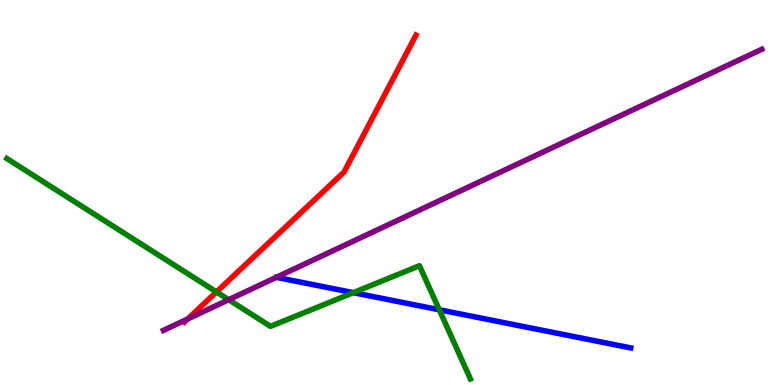[{'lines': ['blue', 'red'], 'intersections': []}, {'lines': ['green', 'red'], 'intersections': [{'x': 2.79, 'y': 2.42}]}, {'lines': ['purple', 'red'], 'intersections': [{'x': 2.42, 'y': 1.72}]}, {'lines': ['blue', 'green'], 'intersections': [{'x': 4.56, 'y': 2.4}, {'x': 5.67, 'y': 1.95}]}, {'lines': ['blue', 'purple'], 'intersections': []}, {'lines': ['green', 'purple'], 'intersections': [{'x': 2.95, 'y': 2.22}]}]